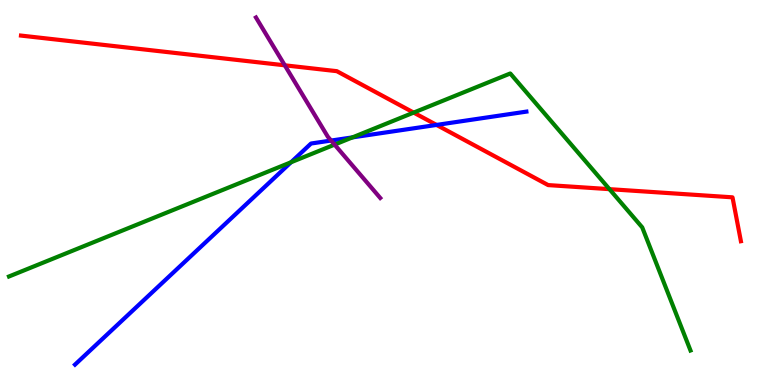[{'lines': ['blue', 'red'], 'intersections': [{'x': 5.63, 'y': 6.76}]}, {'lines': ['green', 'red'], 'intersections': [{'x': 5.34, 'y': 7.08}, {'x': 7.86, 'y': 5.09}]}, {'lines': ['purple', 'red'], 'intersections': [{'x': 3.67, 'y': 8.3}]}, {'lines': ['blue', 'green'], 'intersections': [{'x': 3.76, 'y': 5.79}, {'x': 4.55, 'y': 6.43}]}, {'lines': ['blue', 'purple'], 'intersections': [{'x': 4.27, 'y': 6.35}]}, {'lines': ['green', 'purple'], 'intersections': [{'x': 4.32, 'y': 6.24}]}]